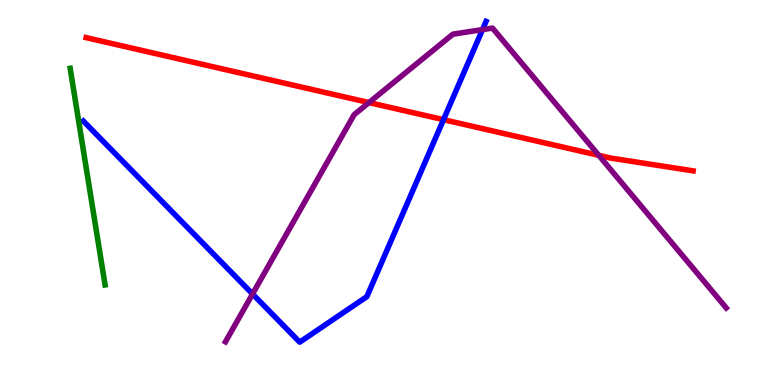[{'lines': ['blue', 'red'], 'intersections': [{'x': 5.72, 'y': 6.89}]}, {'lines': ['green', 'red'], 'intersections': []}, {'lines': ['purple', 'red'], 'intersections': [{'x': 4.76, 'y': 7.34}, {'x': 7.73, 'y': 5.97}]}, {'lines': ['blue', 'green'], 'intersections': []}, {'lines': ['blue', 'purple'], 'intersections': [{'x': 3.26, 'y': 2.36}, {'x': 6.23, 'y': 9.23}]}, {'lines': ['green', 'purple'], 'intersections': []}]